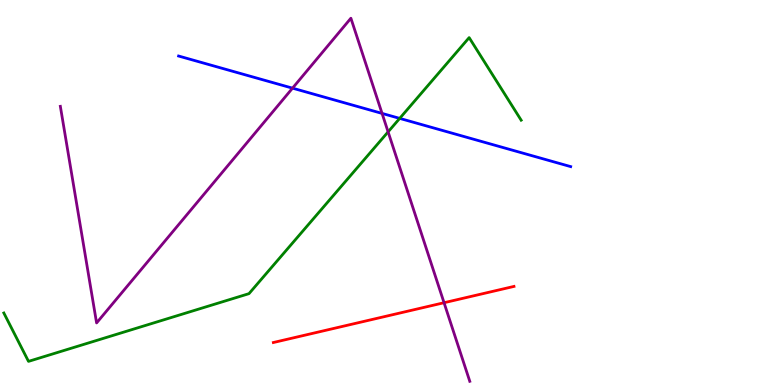[{'lines': ['blue', 'red'], 'intersections': []}, {'lines': ['green', 'red'], 'intersections': []}, {'lines': ['purple', 'red'], 'intersections': [{'x': 5.73, 'y': 2.14}]}, {'lines': ['blue', 'green'], 'intersections': [{'x': 5.16, 'y': 6.93}]}, {'lines': ['blue', 'purple'], 'intersections': [{'x': 3.77, 'y': 7.71}, {'x': 4.93, 'y': 7.05}]}, {'lines': ['green', 'purple'], 'intersections': [{'x': 5.01, 'y': 6.57}]}]